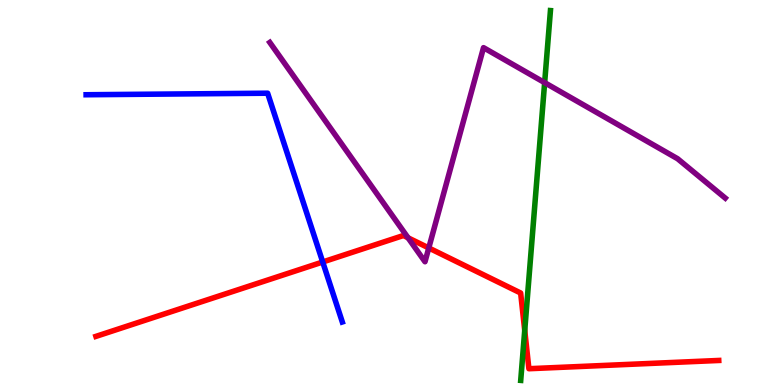[{'lines': ['blue', 'red'], 'intersections': [{'x': 4.16, 'y': 3.19}]}, {'lines': ['green', 'red'], 'intersections': [{'x': 6.77, 'y': 1.42}]}, {'lines': ['purple', 'red'], 'intersections': [{'x': 5.26, 'y': 3.82}, {'x': 5.53, 'y': 3.56}]}, {'lines': ['blue', 'green'], 'intersections': []}, {'lines': ['blue', 'purple'], 'intersections': []}, {'lines': ['green', 'purple'], 'intersections': [{'x': 7.03, 'y': 7.85}]}]